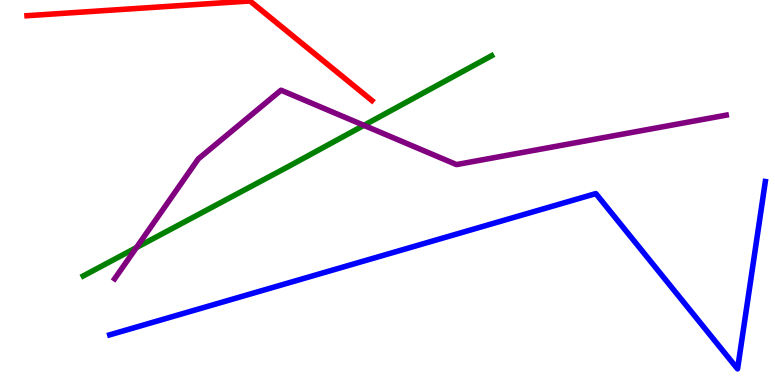[{'lines': ['blue', 'red'], 'intersections': []}, {'lines': ['green', 'red'], 'intersections': []}, {'lines': ['purple', 'red'], 'intersections': []}, {'lines': ['blue', 'green'], 'intersections': []}, {'lines': ['blue', 'purple'], 'intersections': []}, {'lines': ['green', 'purple'], 'intersections': [{'x': 1.76, 'y': 3.57}, {'x': 4.7, 'y': 6.74}]}]